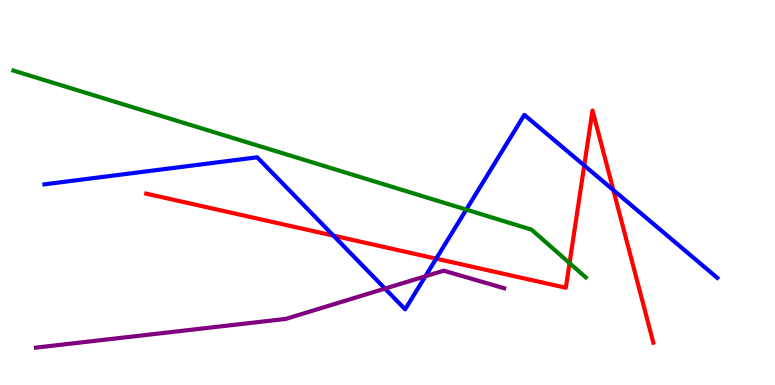[{'lines': ['blue', 'red'], 'intersections': [{'x': 4.3, 'y': 3.88}, {'x': 5.63, 'y': 3.28}, {'x': 7.54, 'y': 5.7}, {'x': 7.91, 'y': 5.06}]}, {'lines': ['green', 'red'], 'intersections': [{'x': 7.35, 'y': 3.17}]}, {'lines': ['purple', 'red'], 'intersections': []}, {'lines': ['blue', 'green'], 'intersections': [{'x': 6.02, 'y': 4.56}]}, {'lines': ['blue', 'purple'], 'intersections': [{'x': 4.97, 'y': 2.5}, {'x': 5.49, 'y': 2.82}]}, {'lines': ['green', 'purple'], 'intersections': []}]